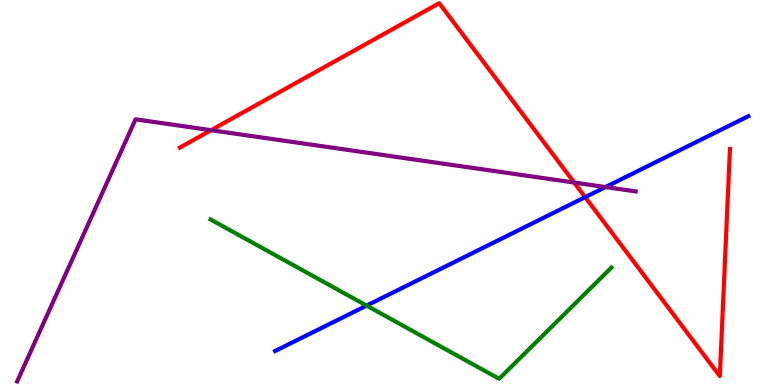[{'lines': ['blue', 'red'], 'intersections': [{'x': 7.55, 'y': 4.88}]}, {'lines': ['green', 'red'], 'intersections': []}, {'lines': ['purple', 'red'], 'intersections': [{'x': 2.72, 'y': 6.62}, {'x': 7.41, 'y': 5.26}]}, {'lines': ['blue', 'green'], 'intersections': [{'x': 4.73, 'y': 2.06}]}, {'lines': ['blue', 'purple'], 'intersections': [{'x': 7.81, 'y': 5.14}]}, {'lines': ['green', 'purple'], 'intersections': []}]